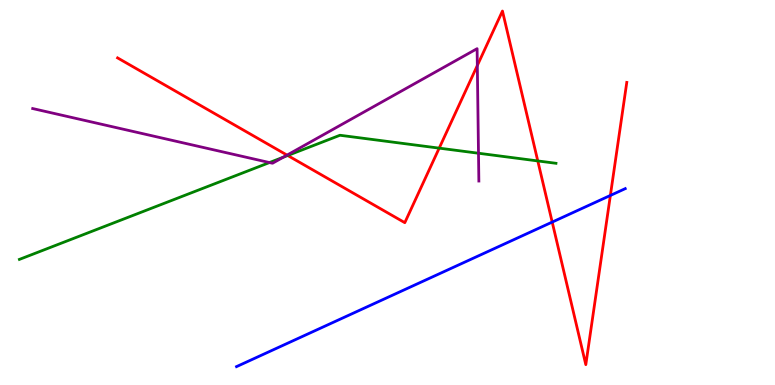[{'lines': ['blue', 'red'], 'intersections': [{'x': 7.13, 'y': 4.23}, {'x': 7.88, 'y': 4.92}]}, {'lines': ['green', 'red'], 'intersections': [{'x': 3.71, 'y': 5.96}, {'x': 5.67, 'y': 6.15}, {'x': 6.94, 'y': 5.82}]}, {'lines': ['purple', 'red'], 'intersections': [{'x': 3.7, 'y': 5.97}, {'x': 6.16, 'y': 8.3}]}, {'lines': ['blue', 'green'], 'intersections': []}, {'lines': ['blue', 'purple'], 'intersections': []}, {'lines': ['green', 'purple'], 'intersections': [{'x': 3.48, 'y': 5.78}, {'x': 3.66, 'y': 5.92}, {'x': 6.17, 'y': 6.02}]}]